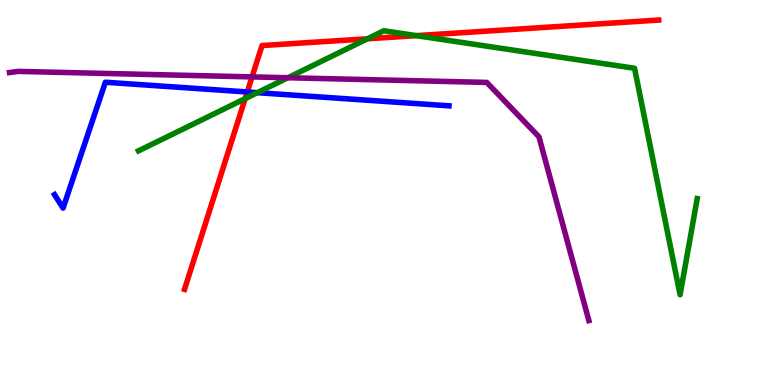[{'lines': ['blue', 'red'], 'intersections': [{'x': 3.19, 'y': 7.61}]}, {'lines': ['green', 'red'], 'intersections': [{'x': 3.16, 'y': 7.44}, {'x': 4.74, 'y': 8.99}, {'x': 5.37, 'y': 9.07}]}, {'lines': ['purple', 'red'], 'intersections': [{'x': 3.25, 'y': 8.0}]}, {'lines': ['blue', 'green'], 'intersections': [{'x': 3.32, 'y': 7.59}]}, {'lines': ['blue', 'purple'], 'intersections': []}, {'lines': ['green', 'purple'], 'intersections': [{'x': 3.71, 'y': 7.98}]}]